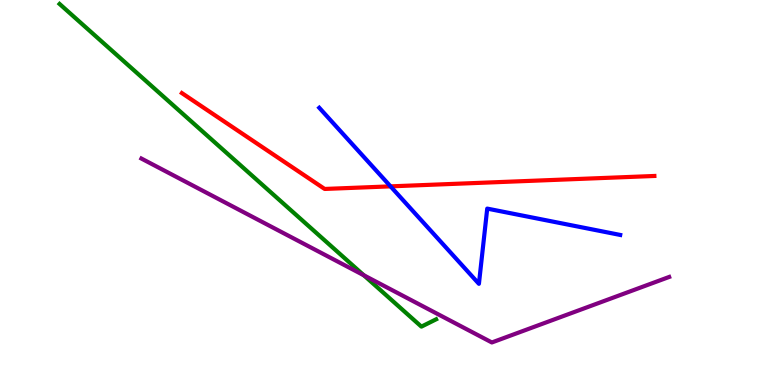[{'lines': ['blue', 'red'], 'intersections': [{'x': 5.04, 'y': 5.16}]}, {'lines': ['green', 'red'], 'intersections': []}, {'lines': ['purple', 'red'], 'intersections': []}, {'lines': ['blue', 'green'], 'intersections': []}, {'lines': ['blue', 'purple'], 'intersections': []}, {'lines': ['green', 'purple'], 'intersections': [{'x': 4.69, 'y': 2.85}]}]